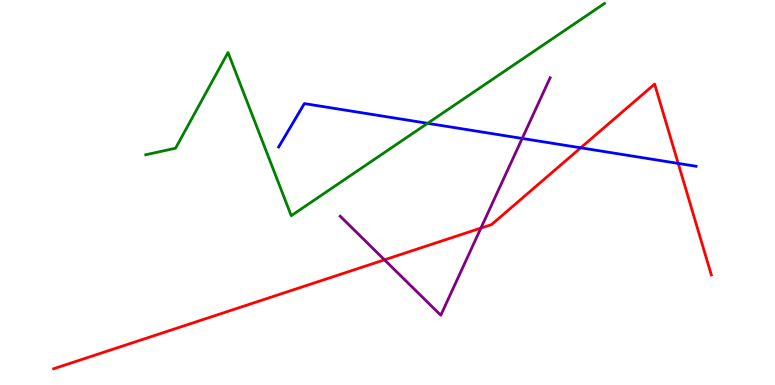[{'lines': ['blue', 'red'], 'intersections': [{'x': 7.49, 'y': 6.16}, {'x': 8.75, 'y': 5.76}]}, {'lines': ['green', 'red'], 'intersections': []}, {'lines': ['purple', 'red'], 'intersections': [{'x': 4.96, 'y': 3.25}, {'x': 6.21, 'y': 4.08}]}, {'lines': ['blue', 'green'], 'intersections': [{'x': 5.52, 'y': 6.8}]}, {'lines': ['blue', 'purple'], 'intersections': [{'x': 6.74, 'y': 6.4}]}, {'lines': ['green', 'purple'], 'intersections': []}]